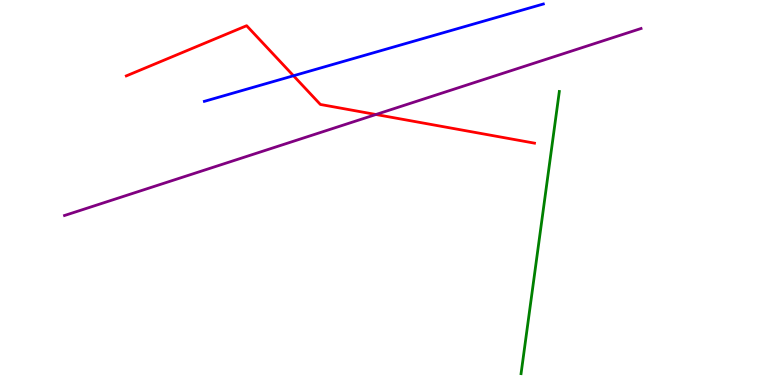[{'lines': ['blue', 'red'], 'intersections': [{'x': 3.79, 'y': 8.03}]}, {'lines': ['green', 'red'], 'intersections': []}, {'lines': ['purple', 'red'], 'intersections': [{'x': 4.85, 'y': 7.03}]}, {'lines': ['blue', 'green'], 'intersections': []}, {'lines': ['blue', 'purple'], 'intersections': []}, {'lines': ['green', 'purple'], 'intersections': []}]